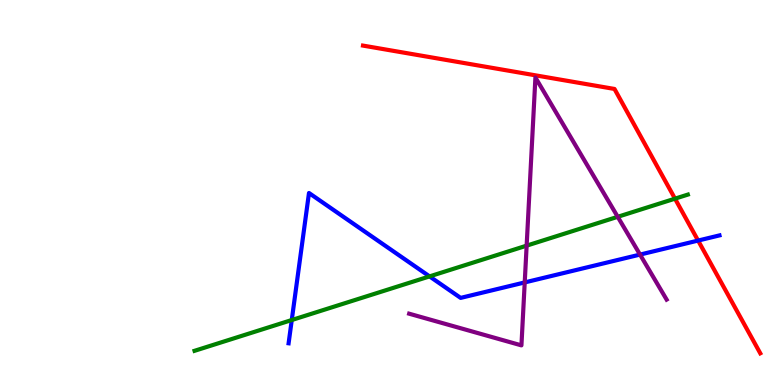[{'lines': ['blue', 'red'], 'intersections': [{'x': 9.01, 'y': 3.75}]}, {'lines': ['green', 'red'], 'intersections': [{'x': 8.71, 'y': 4.84}]}, {'lines': ['purple', 'red'], 'intersections': []}, {'lines': ['blue', 'green'], 'intersections': [{'x': 3.76, 'y': 1.69}, {'x': 5.54, 'y': 2.82}]}, {'lines': ['blue', 'purple'], 'intersections': [{'x': 6.77, 'y': 2.66}, {'x': 8.26, 'y': 3.39}]}, {'lines': ['green', 'purple'], 'intersections': [{'x': 6.8, 'y': 3.62}, {'x': 7.97, 'y': 4.37}]}]